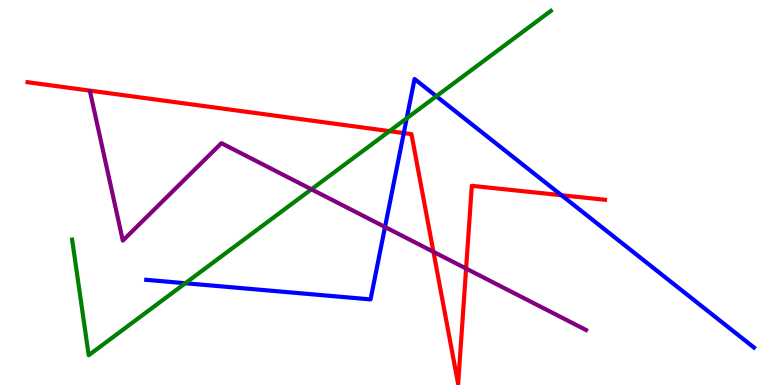[{'lines': ['blue', 'red'], 'intersections': [{'x': 5.21, 'y': 6.54}, {'x': 7.24, 'y': 4.93}]}, {'lines': ['green', 'red'], 'intersections': [{'x': 5.03, 'y': 6.59}]}, {'lines': ['purple', 'red'], 'intersections': [{'x': 5.59, 'y': 3.46}, {'x': 6.01, 'y': 3.02}]}, {'lines': ['blue', 'green'], 'intersections': [{'x': 2.39, 'y': 2.64}, {'x': 5.25, 'y': 6.93}, {'x': 5.63, 'y': 7.5}]}, {'lines': ['blue', 'purple'], 'intersections': [{'x': 4.97, 'y': 4.1}]}, {'lines': ['green', 'purple'], 'intersections': [{'x': 4.02, 'y': 5.08}]}]